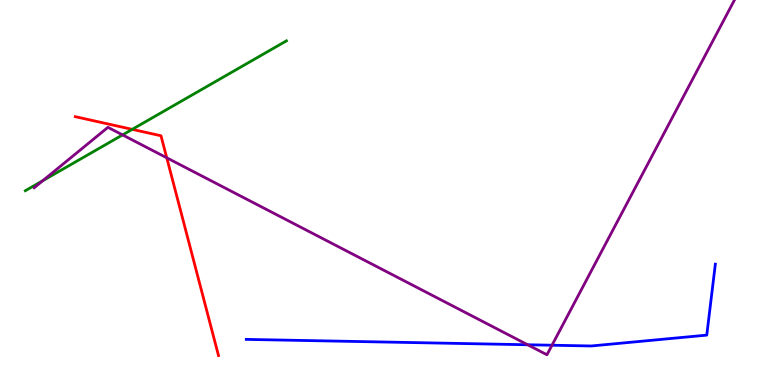[{'lines': ['blue', 'red'], 'intersections': []}, {'lines': ['green', 'red'], 'intersections': [{'x': 1.71, 'y': 6.64}]}, {'lines': ['purple', 'red'], 'intersections': [{'x': 2.15, 'y': 5.9}]}, {'lines': ['blue', 'green'], 'intersections': []}, {'lines': ['blue', 'purple'], 'intersections': [{'x': 6.81, 'y': 1.05}, {'x': 7.12, 'y': 1.03}]}, {'lines': ['green', 'purple'], 'intersections': [{'x': 0.552, 'y': 5.31}, {'x': 1.58, 'y': 6.5}]}]